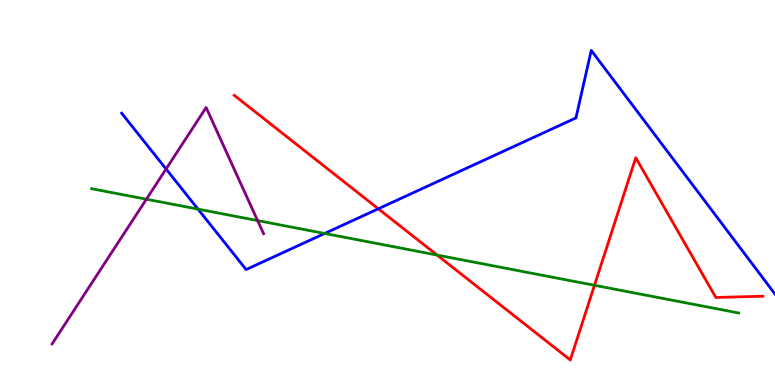[{'lines': ['blue', 'red'], 'intersections': [{'x': 4.88, 'y': 4.58}]}, {'lines': ['green', 'red'], 'intersections': [{'x': 5.64, 'y': 3.38}, {'x': 7.67, 'y': 2.59}]}, {'lines': ['purple', 'red'], 'intersections': []}, {'lines': ['blue', 'green'], 'intersections': [{'x': 2.56, 'y': 4.57}, {'x': 4.19, 'y': 3.94}]}, {'lines': ['blue', 'purple'], 'intersections': [{'x': 2.14, 'y': 5.61}]}, {'lines': ['green', 'purple'], 'intersections': [{'x': 1.89, 'y': 4.83}, {'x': 3.32, 'y': 4.27}]}]